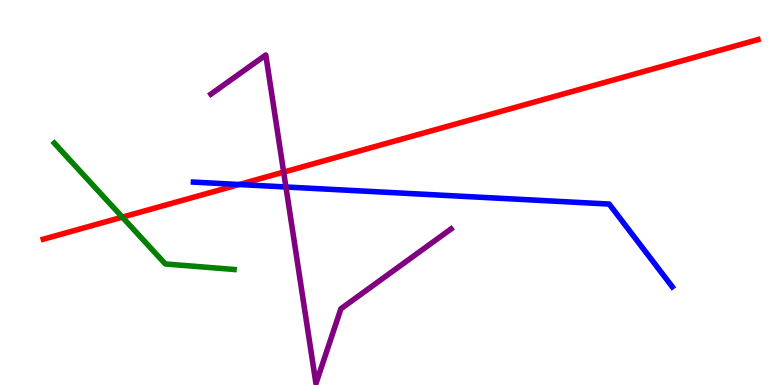[{'lines': ['blue', 'red'], 'intersections': [{'x': 3.09, 'y': 5.21}]}, {'lines': ['green', 'red'], 'intersections': [{'x': 1.58, 'y': 4.36}]}, {'lines': ['purple', 'red'], 'intersections': [{'x': 3.66, 'y': 5.53}]}, {'lines': ['blue', 'green'], 'intersections': []}, {'lines': ['blue', 'purple'], 'intersections': [{'x': 3.69, 'y': 5.14}]}, {'lines': ['green', 'purple'], 'intersections': []}]